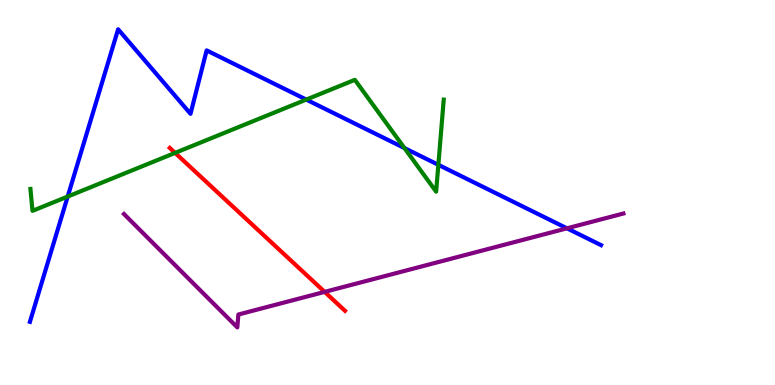[{'lines': ['blue', 'red'], 'intersections': []}, {'lines': ['green', 'red'], 'intersections': [{'x': 2.26, 'y': 6.03}]}, {'lines': ['purple', 'red'], 'intersections': [{'x': 4.19, 'y': 2.42}]}, {'lines': ['blue', 'green'], 'intersections': [{'x': 0.874, 'y': 4.89}, {'x': 3.95, 'y': 7.41}, {'x': 5.22, 'y': 6.15}, {'x': 5.66, 'y': 5.72}]}, {'lines': ['blue', 'purple'], 'intersections': [{'x': 7.32, 'y': 4.07}]}, {'lines': ['green', 'purple'], 'intersections': []}]